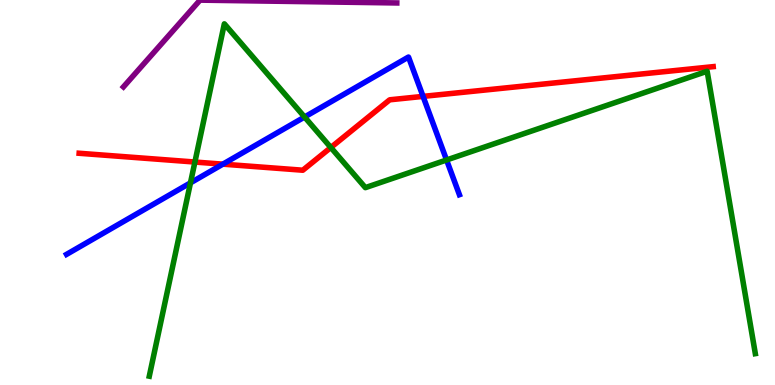[{'lines': ['blue', 'red'], 'intersections': [{'x': 2.88, 'y': 5.74}, {'x': 5.46, 'y': 7.5}]}, {'lines': ['green', 'red'], 'intersections': [{'x': 2.51, 'y': 5.79}, {'x': 4.27, 'y': 6.17}]}, {'lines': ['purple', 'red'], 'intersections': []}, {'lines': ['blue', 'green'], 'intersections': [{'x': 2.46, 'y': 5.25}, {'x': 3.93, 'y': 6.96}, {'x': 5.76, 'y': 5.84}]}, {'lines': ['blue', 'purple'], 'intersections': []}, {'lines': ['green', 'purple'], 'intersections': []}]